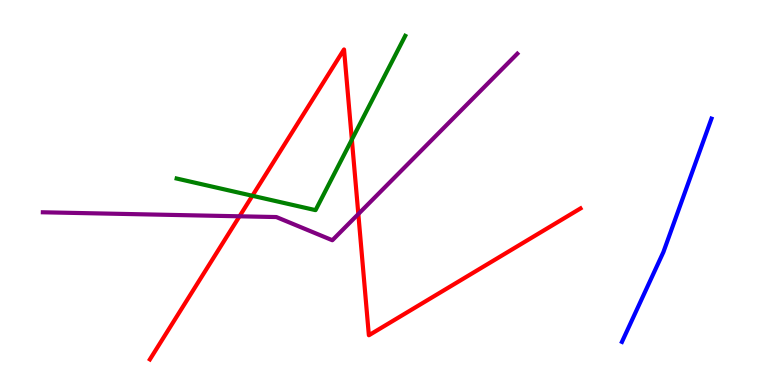[{'lines': ['blue', 'red'], 'intersections': []}, {'lines': ['green', 'red'], 'intersections': [{'x': 3.26, 'y': 4.92}, {'x': 4.54, 'y': 6.37}]}, {'lines': ['purple', 'red'], 'intersections': [{'x': 3.09, 'y': 4.38}, {'x': 4.62, 'y': 4.44}]}, {'lines': ['blue', 'green'], 'intersections': []}, {'lines': ['blue', 'purple'], 'intersections': []}, {'lines': ['green', 'purple'], 'intersections': []}]